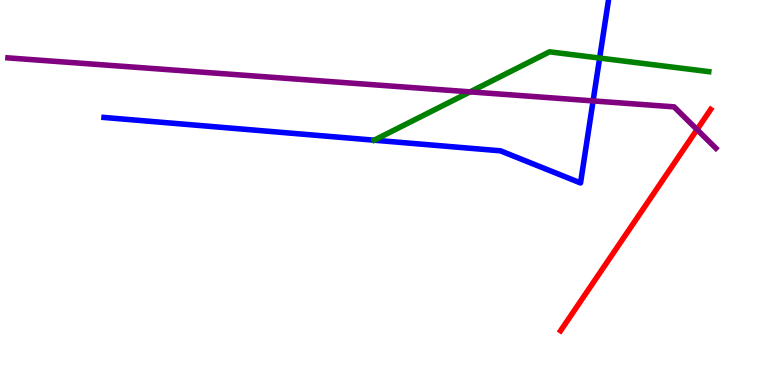[{'lines': ['blue', 'red'], 'intersections': []}, {'lines': ['green', 'red'], 'intersections': []}, {'lines': ['purple', 'red'], 'intersections': [{'x': 8.99, 'y': 6.63}]}, {'lines': ['blue', 'green'], 'intersections': [{'x': 7.74, 'y': 8.49}]}, {'lines': ['blue', 'purple'], 'intersections': [{'x': 7.65, 'y': 7.38}]}, {'lines': ['green', 'purple'], 'intersections': [{'x': 6.07, 'y': 7.61}]}]